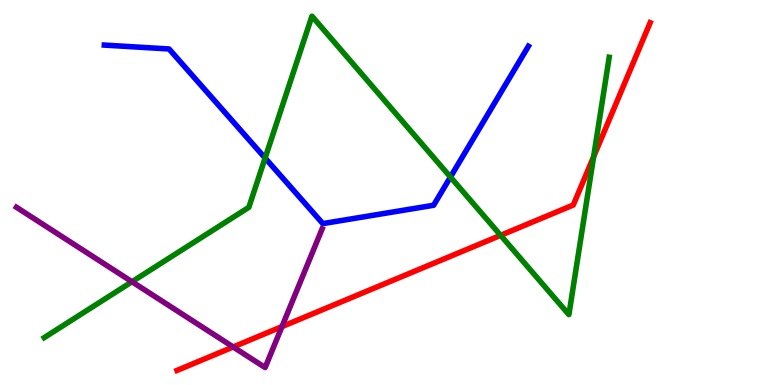[{'lines': ['blue', 'red'], 'intersections': []}, {'lines': ['green', 'red'], 'intersections': [{'x': 6.46, 'y': 3.89}, {'x': 7.66, 'y': 5.93}]}, {'lines': ['purple', 'red'], 'intersections': [{'x': 3.01, 'y': 0.988}, {'x': 3.64, 'y': 1.52}]}, {'lines': ['blue', 'green'], 'intersections': [{'x': 3.42, 'y': 5.89}, {'x': 5.81, 'y': 5.4}]}, {'lines': ['blue', 'purple'], 'intersections': []}, {'lines': ['green', 'purple'], 'intersections': [{'x': 1.7, 'y': 2.68}]}]